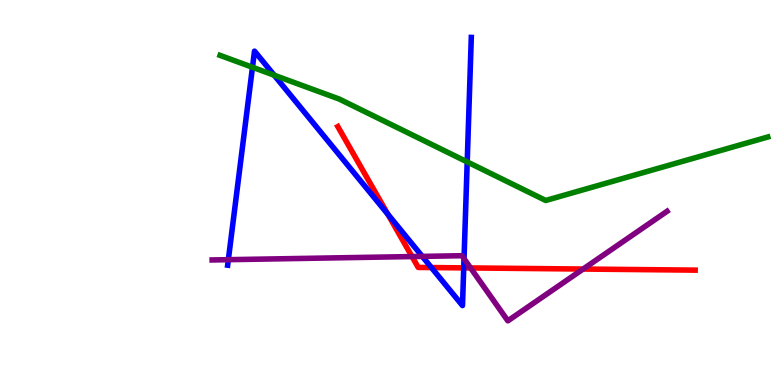[{'lines': ['blue', 'red'], 'intersections': [{'x': 5.01, 'y': 4.43}, {'x': 5.57, 'y': 3.05}, {'x': 5.98, 'y': 3.04}]}, {'lines': ['green', 'red'], 'intersections': []}, {'lines': ['purple', 'red'], 'intersections': [{'x': 5.32, 'y': 3.34}, {'x': 6.07, 'y': 3.04}, {'x': 7.52, 'y': 3.01}]}, {'lines': ['blue', 'green'], 'intersections': [{'x': 3.26, 'y': 8.25}, {'x': 3.54, 'y': 8.05}, {'x': 6.03, 'y': 5.79}]}, {'lines': ['blue', 'purple'], 'intersections': [{'x': 2.95, 'y': 3.26}, {'x': 5.45, 'y': 3.34}, {'x': 5.99, 'y': 3.28}]}, {'lines': ['green', 'purple'], 'intersections': []}]